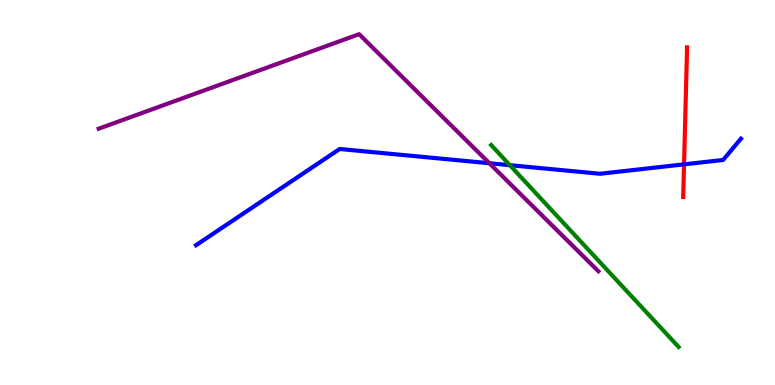[{'lines': ['blue', 'red'], 'intersections': [{'x': 8.83, 'y': 5.73}]}, {'lines': ['green', 'red'], 'intersections': []}, {'lines': ['purple', 'red'], 'intersections': []}, {'lines': ['blue', 'green'], 'intersections': [{'x': 6.58, 'y': 5.71}]}, {'lines': ['blue', 'purple'], 'intersections': [{'x': 6.31, 'y': 5.76}]}, {'lines': ['green', 'purple'], 'intersections': []}]